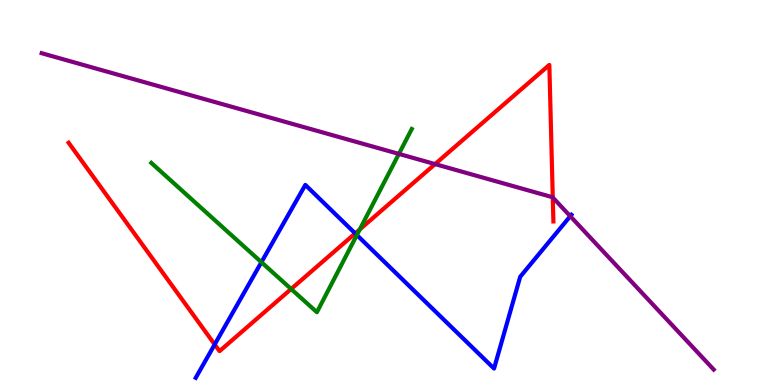[{'lines': ['blue', 'red'], 'intersections': [{'x': 2.77, 'y': 1.05}, {'x': 4.58, 'y': 3.94}]}, {'lines': ['green', 'red'], 'intersections': [{'x': 3.76, 'y': 2.49}, {'x': 4.64, 'y': 4.04}]}, {'lines': ['purple', 'red'], 'intersections': [{'x': 5.61, 'y': 5.74}, {'x': 7.13, 'y': 4.87}]}, {'lines': ['blue', 'green'], 'intersections': [{'x': 3.37, 'y': 3.19}, {'x': 4.6, 'y': 3.89}]}, {'lines': ['blue', 'purple'], 'intersections': [{'x': 7.36, 'y': 4.38}]}, {'lines': ['green', 'purple'], 'intersections': [{'x': 5.15, 'y': 6.0}]}]